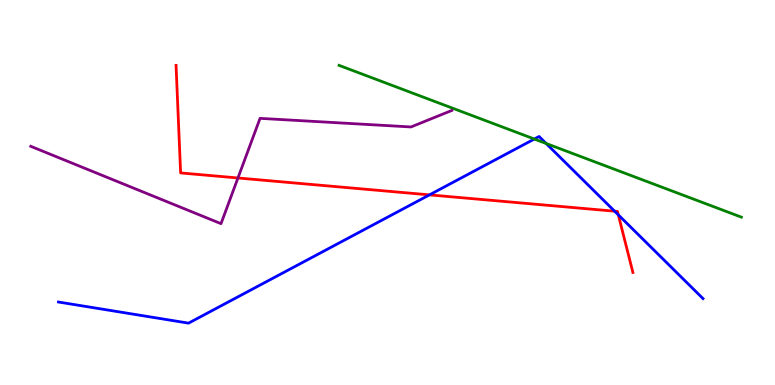[{'lines': ['blue', 'red'], 'intersections': [{'x': 5.54, 'y': 4.94}, {'x': 7.93, 'y': 4.51}, {'x': 7.98, 'y': 4.42}]}, {'lines': ['green', 'red'], 'intersections': []}, {'lines': ['purple', 'red'], 'intersections': [{'x': 3.07, 'y': 5.38}]}, {'lines': ['blue', 'green'], 'intersections': [{'x': 6.89, 'y': 6.39}, {'x': 7.05, 'y': 6.27}]}, {'lines': ['blue', 'purple'], 'intersections': []}, {'lines': ['green', 'purple'], 'intersections': []}]